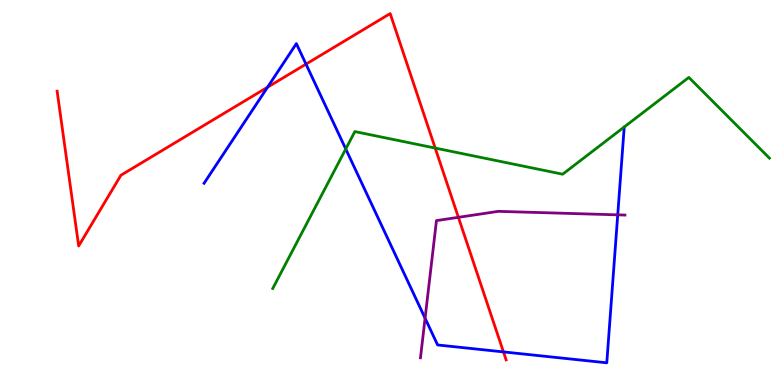[{'lines': ['blue', 'red'], 'intersections': [{'x': 3.45, 'y': 7.74}, {'x': 3.95, 'y': 8.33}, {'x': 6.5, 'y': 0.86}]}, {'lines': ['green', 'red'], 'intersections': [{'x': 5.62, 'y': 6.15}]}, {'lines': ['purple', 'red'], 'intersections': [{'x': 5.91, 'y': 4.36}]}, {'lines': ['blue', 'green'], 'intersections': [{'x': 4.46, 'y': 6.13}]}, {'lines': ['blue', 'purple'], 'intersections': [{'x': 5.48, 'y': 1.73}, {'x': 7.97, 'y': 4.42}]}, {'lines': ['green', 'purple'], 'intersections': []}]